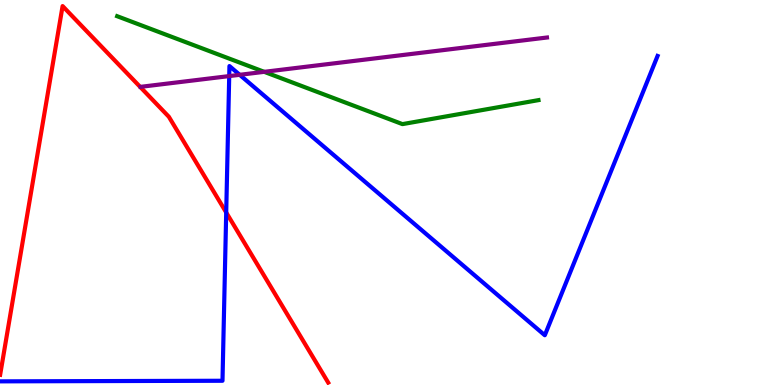[{'lines': ['blue', 'red'], 'intersections': [{'x': 2.92, 'y': 4.48}]}, {'lines': ['green', 'red'], 'intersections': []}, {'lines': ['purple', 'red'], 'intersections': []}, {'lines': ['blue', 'green'], 'intersections': []}, {'lines': ['blue', 'purple'], 'intersections': [{'x': 2.96, 'y': 8.02}, {'x': 3.09, 'y': 8.06}]}, {'lines': ['green', 'purple'], 'intersections': [{'x': 3.41, 'y': 8.13}]}]